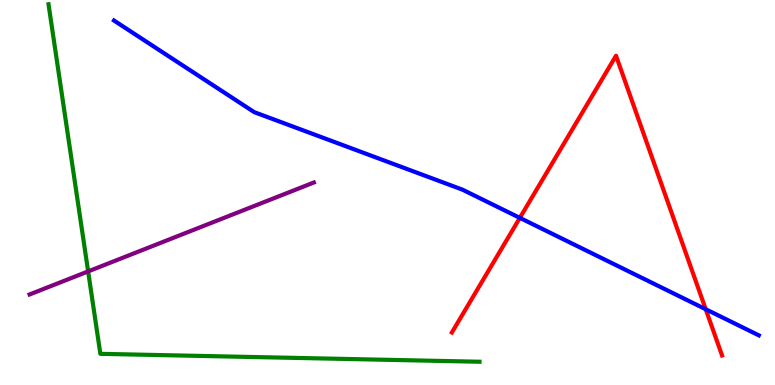[{'lines': ['blue', 'red'], 'intersections': [{'x': 6.71, 'y': 4.34}, {'x': 9.11, 'y': 1.97}]}, {'lines': ['green', 'red'], 'intersections': []}, {'lines': ['purple', 'red'], 'intersections': []}, {'lines': ['blue', 'green'], 'intersections': []}, {'lines': ['blue', 'purple'], 'intersections': []}, {'lines': ['green', 'purple'], 'intersections': [{'x': 1.14, 'y': 2.95}]}]